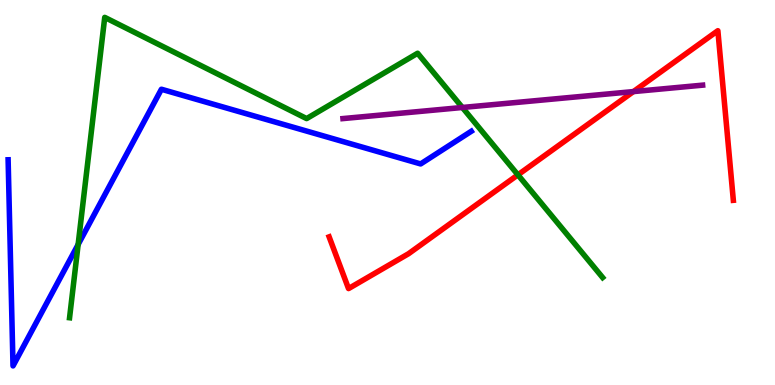[{'lines': ['blue', 'red'], 'intersections': []}, {'lines': ['green', 'red'], 'intersections': [{'x': 6.68, 'y': 5.46}]}, {'lines': ['purple', 'red'], 'intersections': [{'x': 8.17, 'y': 7.62}]}, {'lines': ['blue', 'green'], 'intersections': [{'x': 1.01, 'y': 3.65}]}, {'lines': ['blue', 'purple'], 'intersections': []}, {'lines': ['green', 'purple'], 'intersections': [{'x': 5.97, 'y': 7.21}]}]